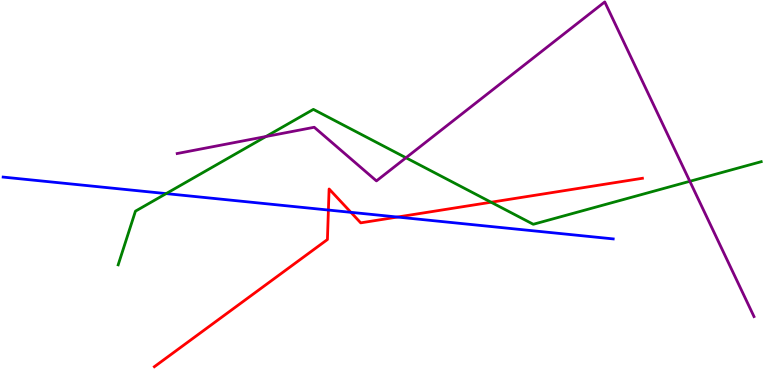[{'lines': ['blue', 'red'], 'intersections': [{'x': 4.24, 'y': 4.54}, {'x': 4.53, 'y': 4.49}, {'x': 5.13, 'y': 4.36}]}, {'lines': ['green', 'red'], 'intersections': [{'x': 6.34, 'y': 4.75}]}, {'lines': ['purple', 'red'], 'intersections': []}, {'lines': ['blue', 'green'], 'intersections': [{'x': 2.14, 'y': 4.97}]}, {'lines': ['blue', 'purple'], 'intersections': []}, {'lines': ['green', 'purple'], 'intersections': [{'x': 3.43, 'y': 6.45}, {'x': 5.24, 'y': 5.9}, {'x': 8.9, 'y': 5.29}]}]